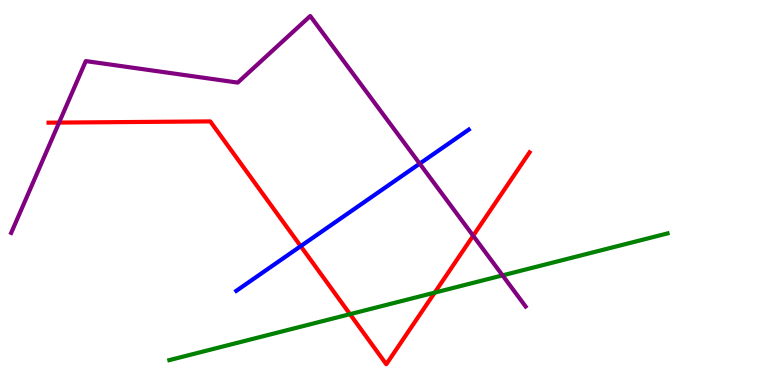[{'lines': ['blue', 'red'], 'intersections': [{'x': 3.88, 'y': 3.61}]}, {'lines': ['green', 'red'], 'intersections': [{'x': 4.52, 'y': 1.84}, {'x': 5.61, 'y': 2.4}]}, {'lines': ['purple', 'red'], 'intersections': [{'x': 0.762, 'y': 6.82}, {'x': 6.11, 'y': 3.88}]}, {'lines': ['blue', 'green'], 'intersections': []}, {'lines': ['blue', 'purple'], 'intersections': [{'x': 5.42, 'y': 5.75}]}, {'lines': ['green', 'purple'], 'intersections': [{'x': 6.48, 'y': 2.85}]}]